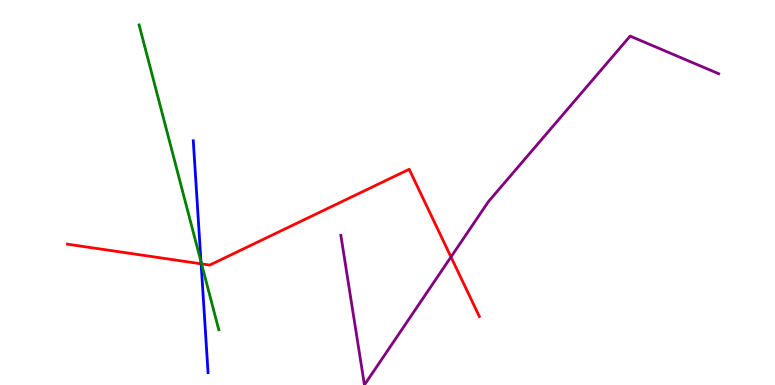[{'lines': ['blue', 'red'], 'intersections': [{'x': 2.6, 'y': 3.15}]}, {'lines': ['green', 'red'], 'intersections': [{'x': 2.6, 'y': 3.15}]}, {'lines': ['purple', 'red'], 'intersections': [{'x': 5.82, 'y': 3.33}]}, {'lines': ['blue', 'green'], 'intersections': [{'x': 2.59, 'y': 3.2}]}, {'lines': ['blue', 'purple'], 'intersections': []}, {'lines': ['green', 'purple'], 'intersections': []}]